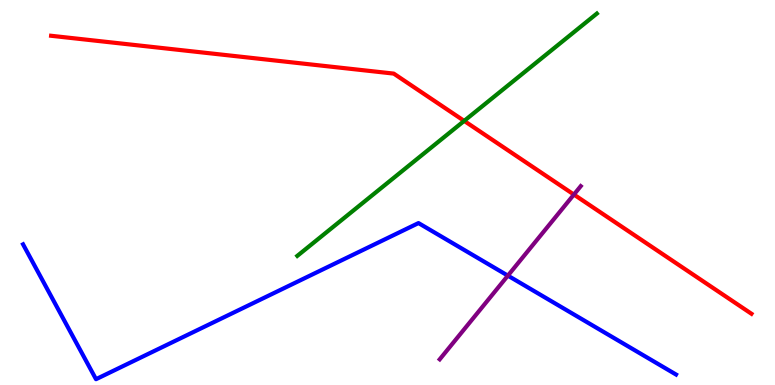[{'lines': ['blue', 'red'], 'intersections': []}, {'lines': ['green', 'red'], 'intersections': [{'x': 5.99, 'y': 6.86}]}, {'lines': ['purple', 'red'], 'intersections': [{'x': 7.41, 'y': 4.95}]}, {'lines': ['blue', 'green'], 'intersections': []}, {'lines': ['blue', 'purple'], 'intersections': [{'x': 6.55, 'y': 2.84}]}, {'lines': ['green', 'purple'], 'intersections': []}]